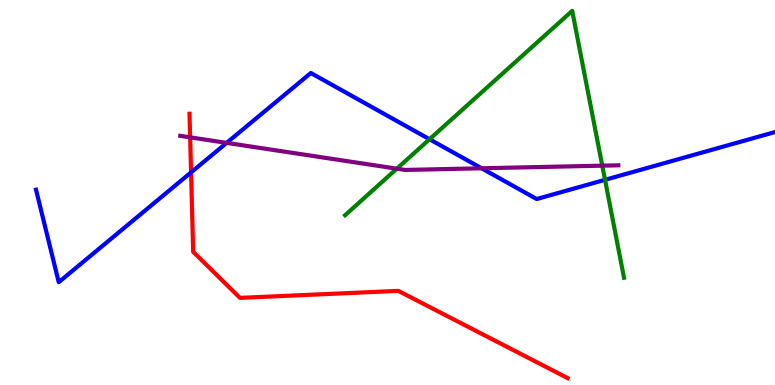[{'lines': ['blue', 'red'], 'intersections': [{'x': 2.47, 'y': 5.52}]}, {'lines': ['green', 'red'], 'intersections': []}, {'lines': ['purple', 'red'], 'intersections': [{'x': 2.45, 'y': 6.43}]}, {'lines': ['blue', 'green'], 'intersections': [{'x': 5.54, 'y': 6.38}, {'x': 7.81, 'y': 5.33}]}, {'lines': ['blue', 'purple'], 'intersections': [{'x': 2.92, 'y': 6.29}, {'x': 6.21, 'y': 5.63}]}, {'lines': ['green', 'purple'], 'intersections': [{'x': 5.12, 'y': 5.62}, {'x': 7.77, 'y': 5.7}]}]